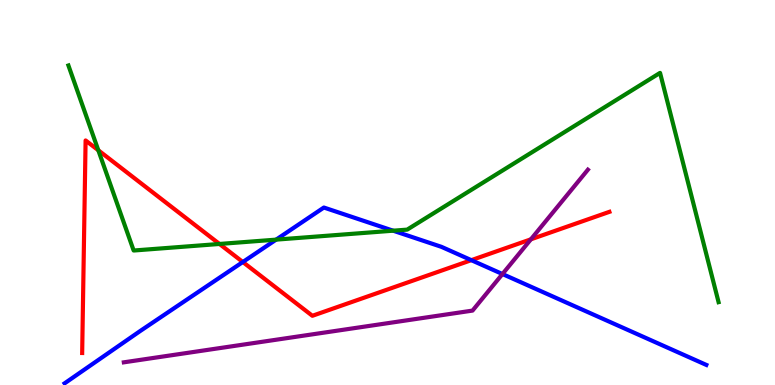[{'lines': ['blue', 'red'], 'intersections': [{'x': 3.13, 'y': 3.19}, {'x': 6.08, 'y': 3.24}]}, {'lines': ['green', 'red'], 'intersections': [{'x': 1.27, 'y': 6.1}, {'x': 2.83, 'y': 3.66}]}, {'lines': ['purple', 'red'], 'intersections': [{'x': 6.85, 'y': 3.78}]}, {'lines': ['blue', 'green'], 'intersections': [{'x': 3.56, 'y': 3.78}, {'x': 5.07, 'y': 4.01}]}, {'lines': ['blue', 'purple'], 'intersections': [{'x': 6.48, 'y': 2.88}]}, {'lines': ['green', 'purple'], 'intersections': []}]